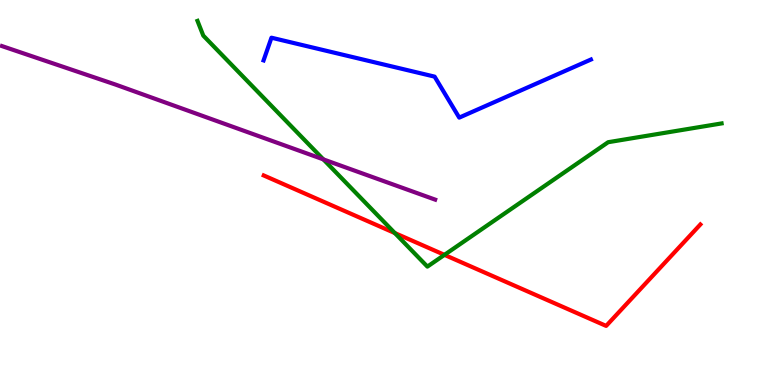[{'lines': ['blue', 'red'], 'intersections': []}, {'lines': ['green', 'red'], 'intersections': [{'x': 5.09, 'y': 3.95}, {'x': 5.73, 'y': 3.38}]}, {'lines': ['purple', 'red'], 'intersections': []}, {'lines': ['blue', 'green'], 'intersections': []}, {'lines': ['blue', 'purple'], 'intersections': []}, {'lines': ['green', 'purple'], 'intersections': [{'x': 4.17, 'y': 5.86}]}]